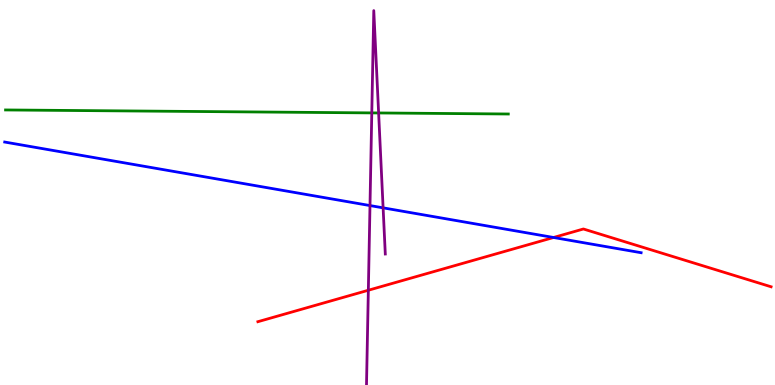[{'lines': ['blue', 'red'], 'intersections': [{'x': 7.14, 'y': 3.83}]}, {'lines': ['green', 'red'], 'intersections': []}, {'lines': ['purple', 'red'], 'intersections': [{'x': 4.75, 'y': 2.46}]}, {'lines': ['blue', 'green'], 'intersections': []}, {'lines': ['blue', 'purple'], 'intersections': [{'x': 4.77, 'y': 4.66}, {'x': 4.94, 'y': 4.6}]}, {'lines': ['green', 'purple'], 'intersections': [{'x': 4.8, 'y': 7.07}, {'x': 4.89, 'y': 7.07}]}]